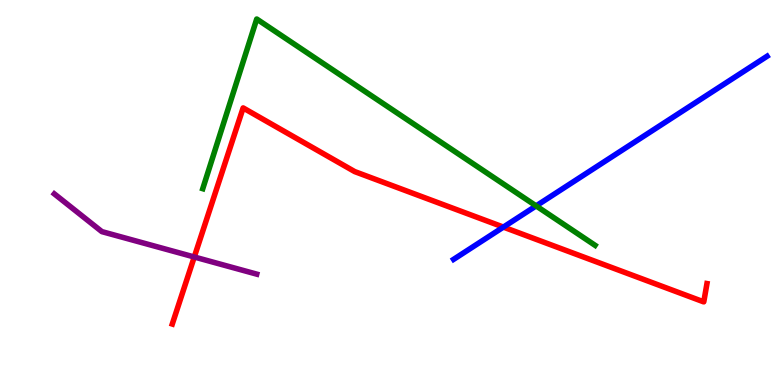[{'lines': ['blue', 'red'], 'intersections': [{'x': 6.5, 'y': 4.1}]}, {'lines': ['green', 'red'], 'intersections': []}, {'lines': ['purple', 'red'], 'intersections': [{'x': 2.51, 'y': 3.32}]}, {'lines': ['blue', 'green'], 'intersections': [{'x': 6.92, 'y': 4.65}]}, {'lines': ['blue', 'purple'], 'intersections': []}, {'lines': ['green', 'purple'], 'intersections': []}]